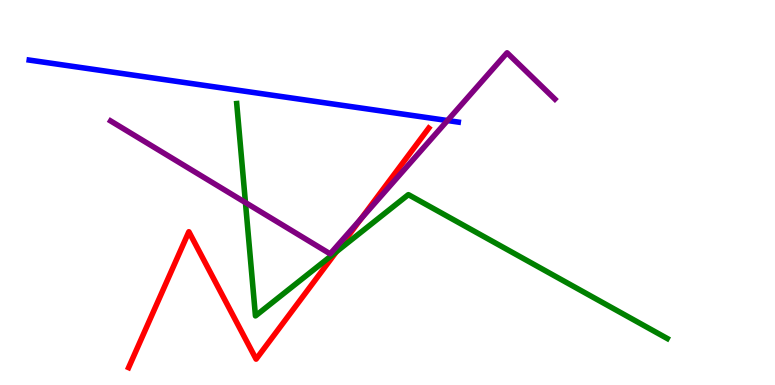[{'lines': ['blue', 'red'], 'intersections': []}, {'lines': ['green', 'red'], 'intersections': [{'x': 4.34, 'y': 3.46}]}, {'lines': ['purple', 'red'], 'intersections': [{'x': 4.66, 'y': 4.32}]}, {'lines': ['blue', 'green'], 'intersections': []}, {'lines': ['blue', 'purple'], 'intersections': [{'x': 5.77, 'y': 6.87}]}, {'lines': ['green', 'purple'], 'intersections': [{'x': 3.17, 'y': 4.74}]}]